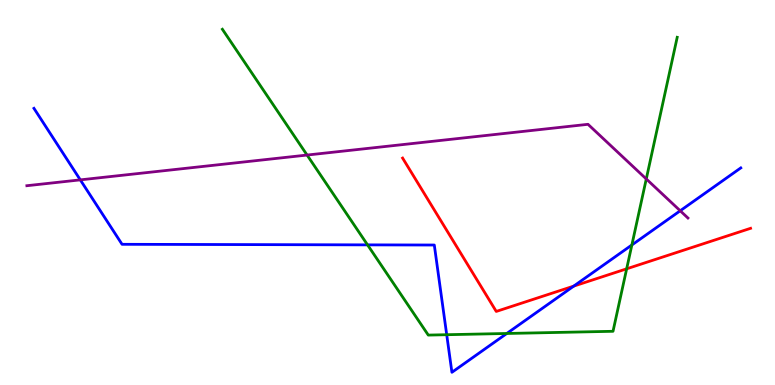[{'lines': ['blue', 'red'], 'intersections': [{'x': 7.4, 'y': 2.57}]}, {'lines': ['green', 'red'], 'intersections': [{'x': 8.09, 'y': 3.02}]}, {'lines': ['purple', 'red'], 'intersections': []}, {'lines': ['blue', 'green'], 'intersections': [{'x': 4.74, 'y': 3.64}, {'x': 5.76, 'y': 1.31}, {'x': 6.54, 'y': 1.34}, {'x': 8.15, 'y': 3.64}]}, {'lines': ['blue', 'purple'], 'intersections': [{'x': 1.04, 'y': 5.33}, {'x': 8.78, 'y': 4.53}]}, {'lines': ['green', 'purple'], 'intersections': [{'x': 3.96, 'y': 5.97}, {'x': 8.34, 'y': 5.35}]}]